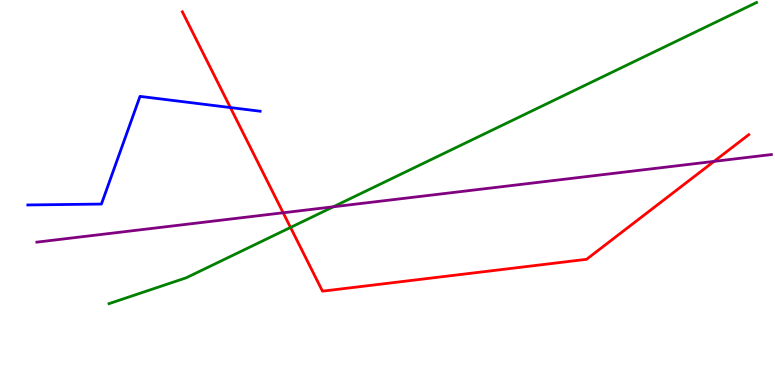[{'lines': ['blue', 'red'], 'intersections': [{'x': 2.97, 'y': 7.21}]}, {'lines': ['green', 'red'], 'intersections': [{'x': 3.75, 'y': 4.09}]}, {'lines': ['purple', 'red'], 'intersections': [{'x': 3.65, 'y': 4.47}, {'x': 9.21, 'y': 5.81}]}, {'lines': ['blue', 'green'], 'intersections': []}, {'lines': ['blue', 'purple'], 'intersections': []}, {'lines': ['green', 'purple'], 'intersections': [{'x': 4.3, 'y': 4.63}]}]